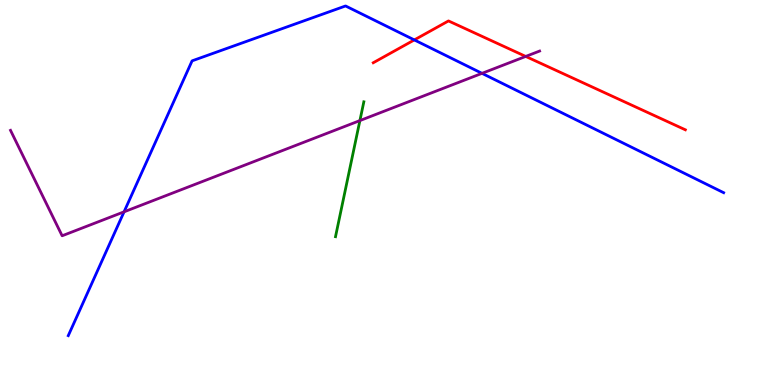[{'lines': ['blue', 'red'], 'intersections': [{'x': 5.35, 'y': 8.96}]}, {'lines': ['green', 'red'], 'intersections': []}, {'lines': ['purple', 'red'], 'intersections': [{'x': 6.78, 'y': 8.53}]}, {'lines': ['blue', 'green'], 'intersections': []}, {'lines': ['blue', 'purple'], 'intersections': [{'x': 1.6, 'y': 4.5}, {'x': 6.22, 'y': 8.1}]}, {'lines': ['green', 'purple'], 'intersections': [{'x': 4.64, 'y': 6.87}]}]